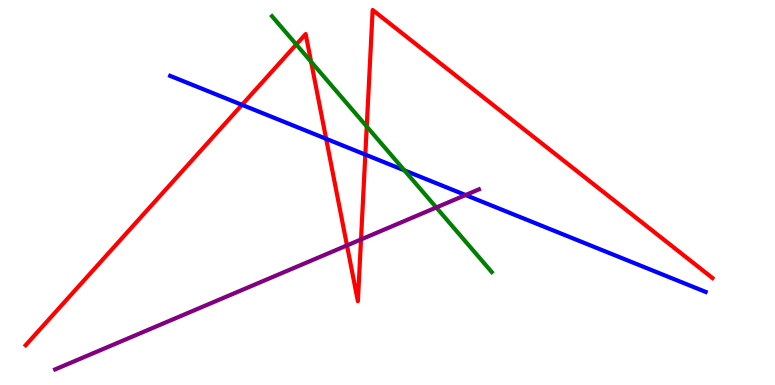[{'lines': ['blue', 'red'], 'intersections': [{'x': 3.12, 'y': 7.28}, {'x': 4.21, 'y': 6.39}, {'x': 4.71, 'y': 5.98}]}, {'lines': ['green', 'red'], 'intersections': [{'x': 3.82, 'y': 8.84}, {'x': 4.01, 'y': 8.4}, {'x': 4.73, 'y': 6.71}]}, {'lines': ['purple', 'red'], 'intersections': [{'x': 4.48, 'y': 3.63}, {'x': 4.66, 'y': 3.78}]}, {'lines': ['blue', 'green'], 'intersections': [{'x': 5.22, 'y': 5.57}]}, {'lines': ['blue', 'purple'], 'intersections': [{'x': 6.01, 'y': 4.93}]}, {'lines': ['green', 'purple'], 'intersections': [{'x': 5.63, 'y': 4.61}]}]